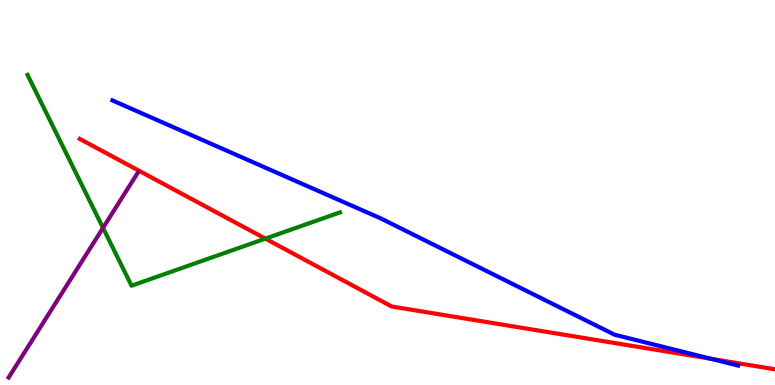[{'lines': ['blue', 'red'], 'intersections': [{'x': 9.18, 'y': 0.68}]}, {'lines': ['green', 'red'], 'intersections': [{'x': 3.42, 'y': 3.8}]}, {'lines': ['purple', 'red'], 'intersections': []}, {'lines': ['blue', 'green'], 'intersections': []}, {'lines': ['blue', 'purple'], 'intersections': []}, {'lines': ['green', 'purple'], 'intersections': [{'x': 1.33, 'y': 4.08}]}]